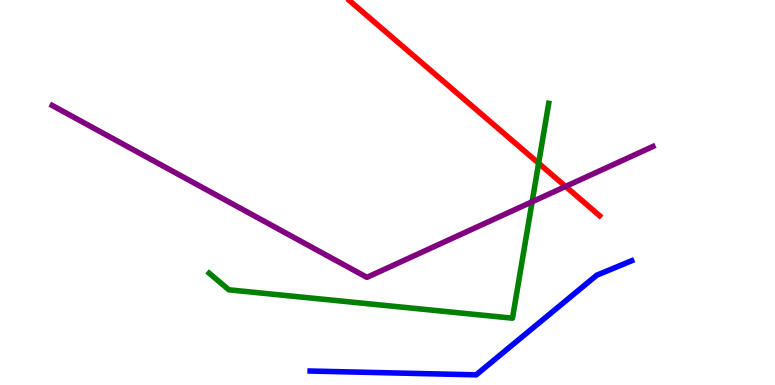[{'lines': ['blue', 'red'], 'intersections': []}, {'lines': ['green', 'red'], 'intersections': [{'x': 6.95, 'y': 5.76}]}, {'lines': ['purple', 'red'], 'intersections': [{'x': 7.3, 'y': 5.16}]}, {'lines': ['blue', 'green'], 'intersections': []}, {'lines': ['blue', 'purple'], 'intersections': []}, {'lines': ['green', 'purple'], 'intersections': [{'x': 6.87, 'y': 4.76}]}]